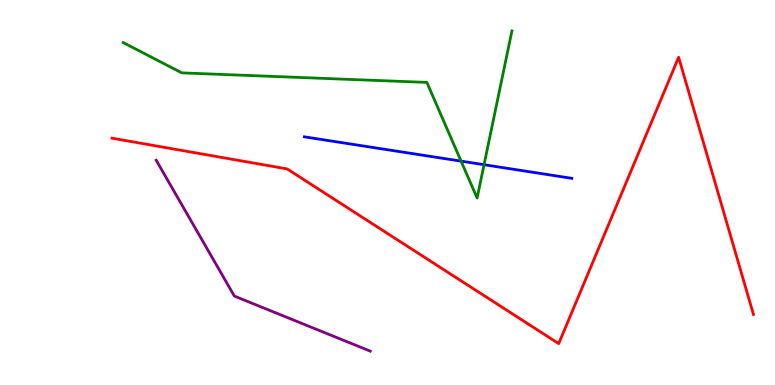[{'lines': ['blue', 'red'], 'intersections': []}, {'lines': ['green', 'red'], 'intersections': []}, {'lines': ['purple', 'red'], 'intersections': []}, {'lines': ['blue', 'green'], 'intersections': [{'x': 5.95, 'y': 5.81}, {'x': 6.25, 'y': 5.72}]}, {'lines': ['blue', 'purple'], 'intersections': []}, {'lines': ['green', 'purple'], 'intersections': []}]